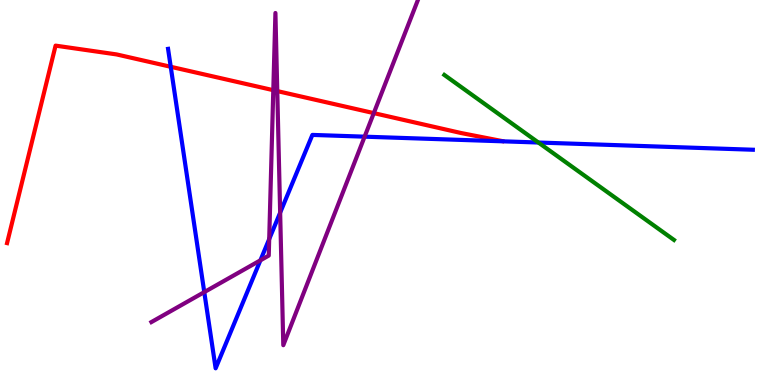[{'lines': ['blue', 'red'], 'intersections': [{'x': 2.2, 'y': 8.27}]}, {'lines': ['green', 'red'], 'intersections': []}, {'lines': ['purple', 'red'], 'intersections': [{'x': 3.53, 'y': 7.66}, {'x': 3.58, 'y': 7.63}, {'x': 4.82, 'y': 7.06}]}, {'lines': ['blue', 'green'], 'intersections': [{'x': 6.95, 'y': 6.3}]}, {'lines': ['blue', 'purple'], 'intersections': [{'x': 2.64, 'y': 2.41}, {'x': 3.36, 'y': 3.24}, {'x': 3.47, 'y': 3.79}, {'x': 3.61, 'y': 4.48}, {'x': 4.7, 'y': 6.45}]}, {'lines': ['green', 'purple'], 'intersections': []}]